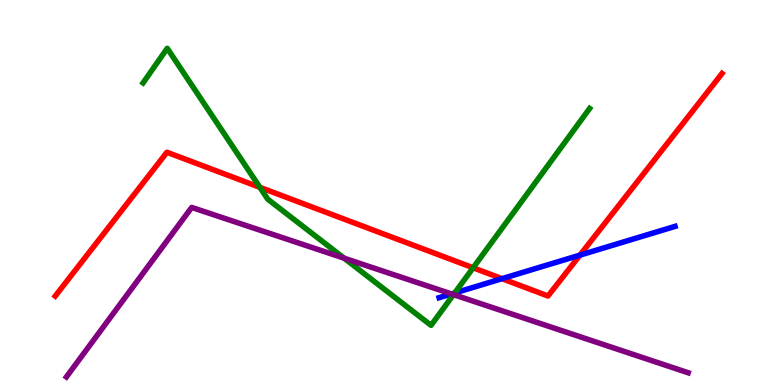[{'lines': ['blue', 'red'], 'intersections': [{'x': 6.48, 'y': 2.76}, {'x': 7.48, 'y': 3.37}]}, {'lines': ['green', 'red'], 'intersections': [{'x': 3.35, 'y': 5.13}, {'x': 6.1, 'y': 3.04}]}, {'lines': ['purple', 'red'], 'intersections': []}, {'lines': ['blue', 'green'], 'intersections': [{'x': 5.87, 'y': 2.39}]}, {'lines': ['blue', 'purple'], 'intersections': [{'x': 5.83, 'y': 2.37}]}, {'lines': ['green', 'purple'], 'intersections': [{'x': 4.44, 'y': 3.29}, {'x': 5.85, 'y': 2.35}]}]